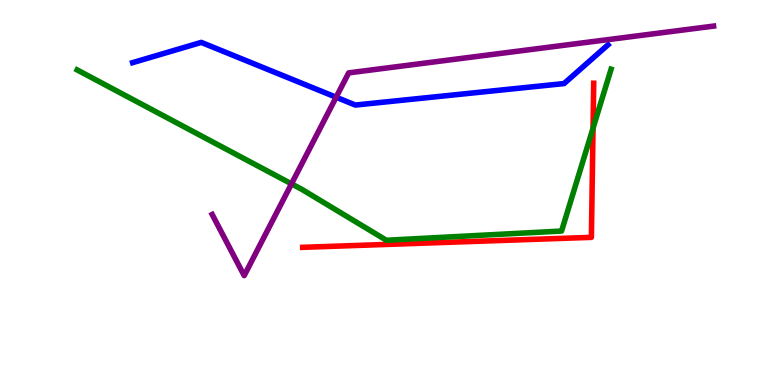[{'lines': ['blue', 'red'], 'intersections': []}, {'lines': ['green', 'red'], 'intersections': [{'x': 7.65, 'y': 6.67}]}, {'lines': ['purple', 'red'], 'intersections': []}, {'lines': ['blue', 'green'], 'intersections': []}, {'lines': ['blue', 'purple'], 'intersections': [{'x': 4.34, 'y': 7.47}]}, {'lines': ['green', 'purple'], 'intersections': [{'x': 3.76, 'y': 5.22}]}]